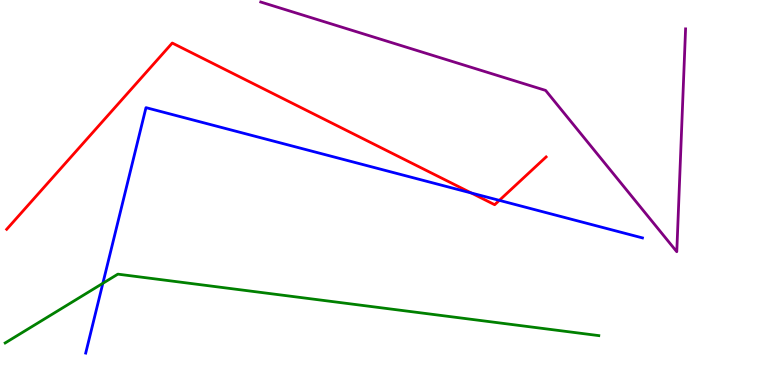[{'lines': ['blue', 'red'], 'intersections': [{'x': 6.08, 'y': 4.99}, {'x': 6.44, 'y': 4.8}]}, {'lines': ['green', 'red'], 'intersections': []}, {'lines': ['purple', 'red'], 'intersections': []}, {'lines': ['blue', 'green'], 'intersections': [{'x': 1.33, 'y': 2.64}]}, {'lines': ['blue', 'purple'], 'intersections': []}, {'lines': ['green', 'purple'], 'intersections': []}]